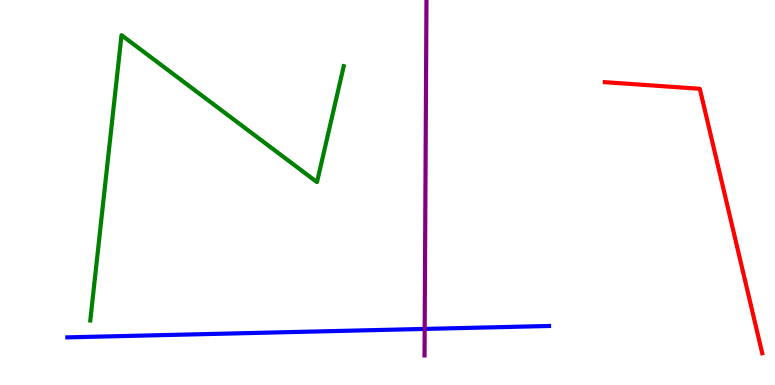[{'lines': ['blue', 'red'], 'intersections': []}, {'lines': ['green', 'red'], 'intersections': []}, {'lines': ['purple', 'red'], 'intersections': []}, {'lines': ['blue', 'green'], 'intersections': []}, {'lines': ['blue', 'purple'], 'intersections': [{'x': 5.48, 'y': 1.46}]}, {'lines': ['green', 'purple'], 'intersections': []}]